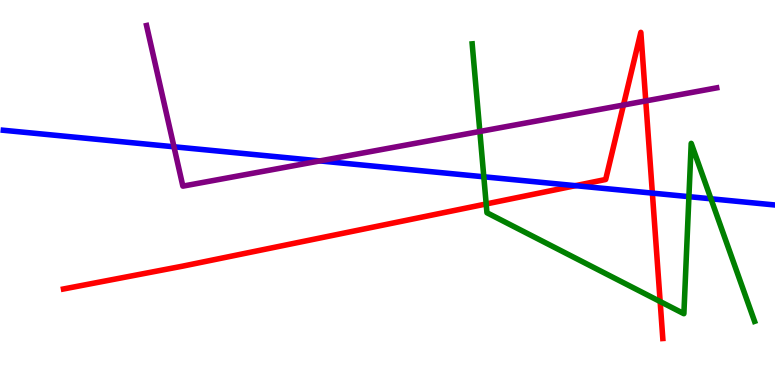[{'lines': ['blue', 'red'], 'intersections': [{'x': 7.43, 'y': 5.18}, {'x': 8.42, 'y': 4.98}]}, {'lines': ['green', 'red'], 'intersections': [{'x': 6.27, 'y': 4.7}, {'x': 8.52, 'y': 2.17}]}, {'lines': ['purple', 'red'], 'intersections': [{'x': 8.04, 'y': 7.27}, {'x': 8.33, 'y': 7.38}]}, {'lines': ['blue', 'green'], 'intersections': [{'x': 6.24, 'y': 5.41}, {'x': 8.89, 'y': 4.89}, {'x': 9.17, 'y': 4.84}]}, {'lines': ['blue', 'purple'], 'intersections': [{'x': 2.24, 'y': 6.19}, {'x': 4.13, 'y': 5.82}]}, {'lines': ['green', 'purple'], 'intersections': [{'x': 6.19, 'y': 6.59}]}]